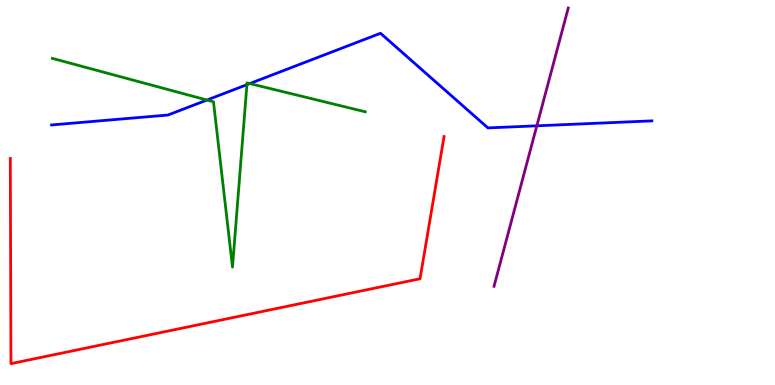[{'lines': ['blue', 'red'], 'intersections': []}, {'lines': ['green', 'red'], 'intersections': []}, {'lines': ['purple', 'red'], 'intersections': []}, {'lines': ['blue', 'green'], 'intersections': [{'x': 2.67, 'y': 7.4}, {'x': 3.19, 'y': 7.8}, {'x': 3.22, 'y': 7.83}]}, {'lines': ['blue', 'purple'], 'intersections': [{'x': 6.93, 'y': 6.73}]}, {'lines': ['green', 'purple'], 'intersections': []}]